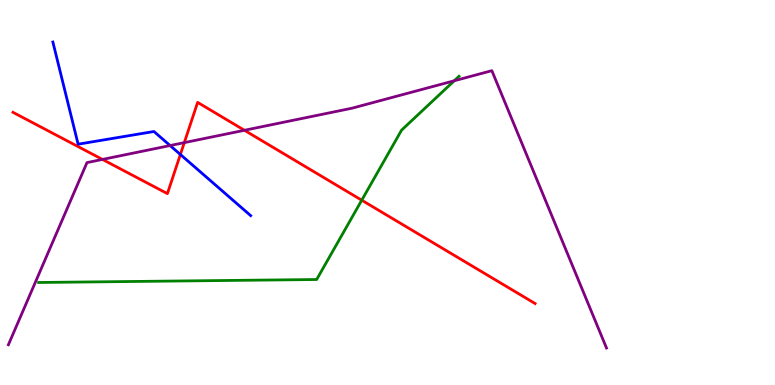[{'lines': ['blue', 'red'], 'intersections': [{'x': 2.33, 'y': 5.99}]}, {'lines': ['green', 'red'], 'intersections': [{'x': 4.67, 'y': 4.8}]}, {'lines': ['purple', 'red'], 'intersections': [{'x': 1.32, 'y': 5.86}, {'x': 2.38, 'y': 6.3}, {'x': 3.15, 'y': 6.62}]}, {'lines': ['blue', 'green'], 'intersections': []}, {'lines': ['blue', 'purple'], 'intersections': [{'x': 2.19, 'y': 6.22}]}, {'lines': ['green', 'purple'], 'intersections': [{'x': 5.86, 'y': 7.9}]}]